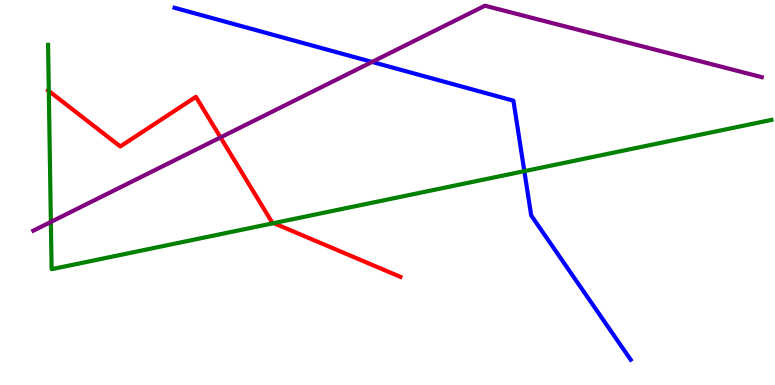[{'lines': ['blue', 'red'], 'intersections': []}, {'lines': ['green', 'red'], 'intersections': [{'x': 0.63, 'y': 7.64}, {'x': 3.53, 'y': 4.2}]}, {'lines': ['purple', 'red'], 'intersections': [{'x': 2.85, 'y': 6.43}]}, {'lines': ['blue', 'green'], 'intersections': [{'x': 6.77, 'y': 5.55}]}, {'lines': ['blue', 'purple'], 'intersections': [{'x': 4.8, 'y': 8.39}]}, {'lines': ['green', 'purple'], 'intersections': [{'x': 0.656, 'y': 4.24}]}]